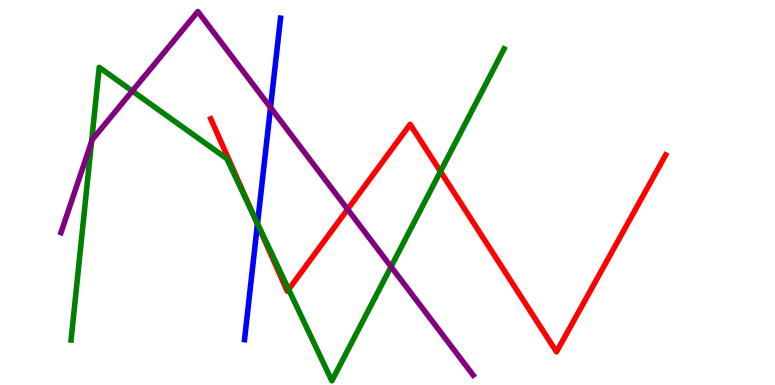[{'lines': ['blue', 'red'], 'intersections': [{'x': 3.32, 'y': 4.18}]}, {'lines': ['green', 'red'], 'intersections': [{'x': 3.26, 'y': 4.45}, {'x': 3.72, 'y': 2.48}, {'x': 5.68, 'y': 5.55}]}, {'lines': ['purple', 'red'], 'intersections': [{'x': 4.49, 'y': 4.56}]}, {'lines': ['blue', 'green'], 'intersections': [{'x': 3.32, 'y': 4.19}]}, {'lines': ['blue', 'purple'], 'intersections': [{'x': 3.49, 'y': 7.21}]}, {'lines': ['green', 'purple'], 'intersections': [{'x': 1.18, 'y': 6.32}, {'x': 1.71, 'y': 7.64}, {'x': 5.05, 'y': 3.07}]}]